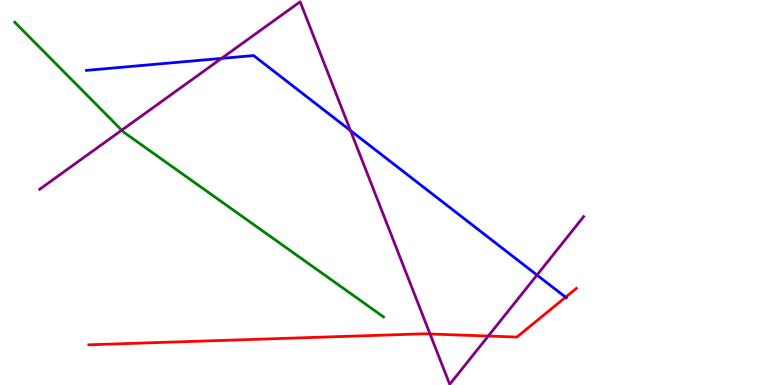[{'lines': ['blue', 'red'], 'intersections': [{'x': 7.3, 'y': 2.28}]}, {'lines': ['green', 'red'], 'intersections': []}, {'lines': ['purple', 'red'], 'intersections': [{'x': 5.55, 'y': 1.32}, {'x': 6.3, 'y': 1.27}]}, {'lines': ['blue', 'green'], 'intersections': []}, {'lines': ['blue', 'purple'], 'intersections': [{'x': 2.86, 'y': 8.48}, {'x': 4.52, 'y': 6.61}, {'x': 6.93, 'y': 2.86}]}, {'lines': ['green', 'purple'], 'intersections': [{'x': 1.57, 'y': 6.62}]}]